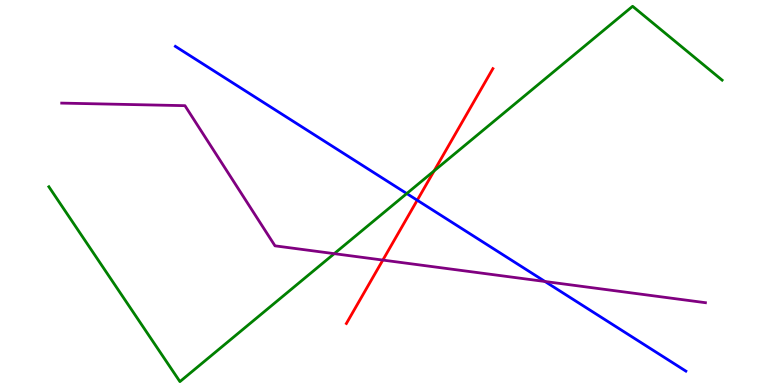[{'lines': ['blue', 'red'], 'intersections': [{'x': 5.38, 'y': 4.8}]}, {'lines': ['green', 'red'], 'intersections': [{'x': 5.6, 'y': 5.56}]}, {'lines': ['purple', 'red'], 'intersections': [{'x': 4.94, 'y': 3.24}]}, {'lines': ['blue', 'green'], 'intersections': [{'x': 5.25, 'y': 4.97}]}, {'lines': ['blue', 'purple'], 'intersections': [{'x': 7.03, 'y': 2.69}]}, {'lines': ['green', 'purple'], 'intersections': [{'x': 4.31, 'y': 3.41}]}]